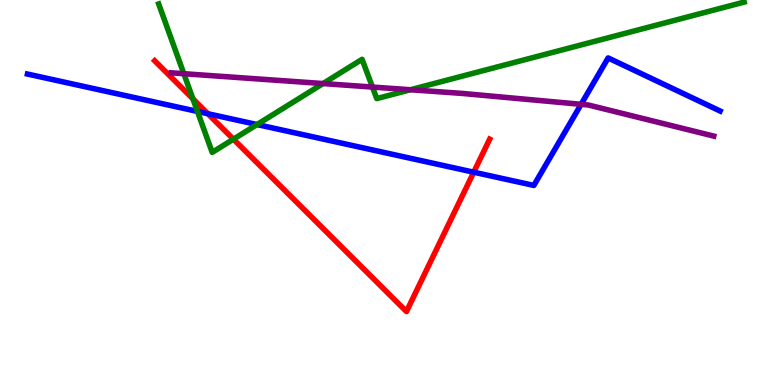[{'lines': ['blue', 'red'], 'intersections': [{'x': 2.68, 'y': 7.05}, {'x': 6.11, 'y': 5.53}]}, {'lines': ['green', 'red'], 'intersections': [{'x': 2.49, 'y': 7.43}, {'x': 3.01, 'y': 6.38}]}, {'lines': ['purple', 'red'], 'intersections': []}, {'lines': ['blue', 'green'], 'intersections': [{'x': 2.55, 'y': 7.11}, {'x': 3.32, 'y': 6.77}]}, {'lines': ['blue', 'purple'], 'intersections': [{'x': 7.5, 'y': 7.29}]}, {'lines': ['green', 'purple'], 'intersections': [{'x': 2.37, 'y': 8.09}, {'x': 4.17, 'y': 7.83}, {'x': 4.81, 'y': 7.74}, {'x': 5.3, 'y': 7.67}]}]